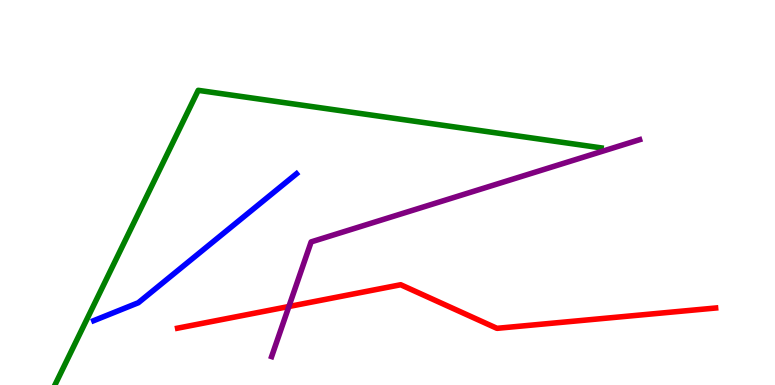[{'lines': ['blue', 'red'], 'intersections': []}, {'lines': ['green', 'red'], 'intersections': []}, {'lines': ['purple', 'red'], 'intersections': [{'x': 3.73, 'y': 2.04}]}, {'lines': ['blue', 'green'], 'intersections': []}, {'lines': ['blue', 'purple'], 'intersections': []}, {'lines': ['green', 'purple'], 'intersections': []}]